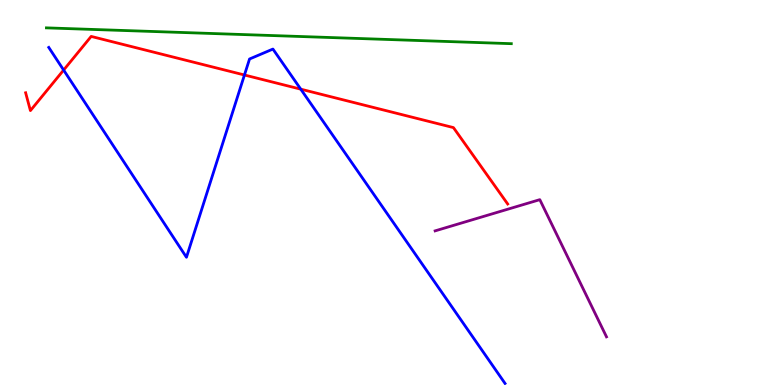[{'lines': ['blue', 'red'], 'intersections': [{'x': 0.821, 'y': 8.18}, {'x': 3.15, 'y': 8.05}, {'x': 3.88, 'y': 7.68}]}, {'lines': ['green', 'red'], 'intersections': []}, {'lines': ['purple', 'red'], 'intersections': []}, {'lines': ['blue', 'green'], 'intersections': []}, {'lines': ['blue', 'purple'], 'intersections': []}, {'lines': ['green', 'purple'], 'intersections': []}]